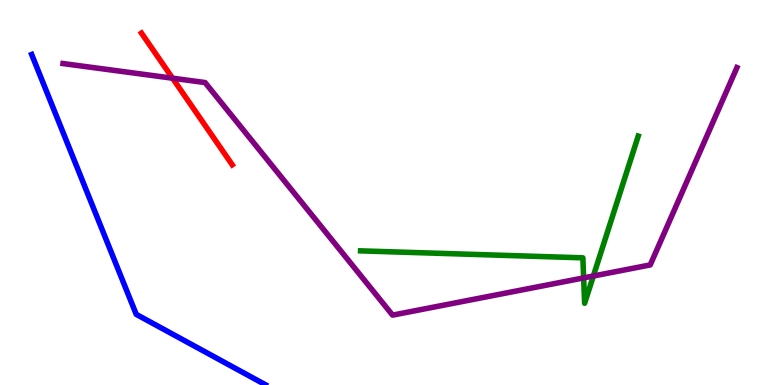[{'lines': ['blue', 'red'], 'intersections': []}, {'lines': ['green', 'red'], 'intersections': []}, {'lines': ['purple', 'red'], 'intersections': [{'x': 2.23, 'y': 7.97}]}, {'lines': ['blue', 'green'], 'intersections': []}, {'lines': ['blue', 'purple'], 'intersections': []}, {'lines': ['green', 'purple'], 'intersections': [{'x': 7.53, 'y': 2.78}, {'x': 7.66, 'y': 2.83}]}]